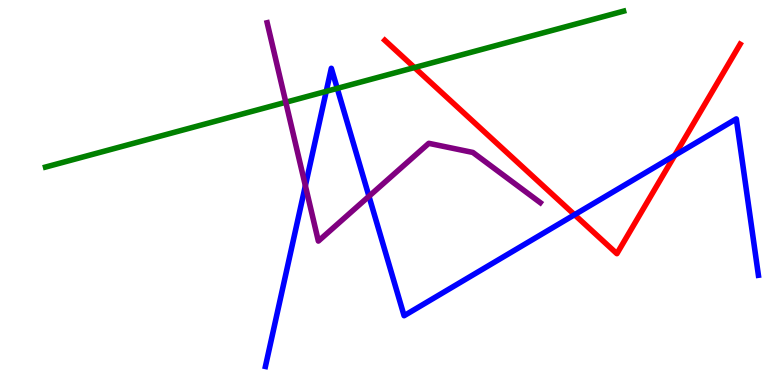[{'lines': ['blue', 'red'], 'intersections': [{'x': 7.41, 'y': 4.42}, {'x': 8.71, 'y': 5.96}]}, {'lines': ['green', 'red'], 'intersections': [{'x': 5.35, 'y': 8.25}]}, {'lines': ['purple', 'red'], 'intersections': []}, {'lines': ['blue', 'green'], 'intersections': [{'x': 4.21, 'y': 7.63}, {'x': 4.35, 'y': 7.7}]}, {'lines': ['blue', 'purple'], 'intersections': [{'x': 3.94, 'y': 5.18}, {'x': 4.76, 'y': 4.9}]}, {'lines': ['green', 'purple'], 'intersections': [{'x': 3.69, 'y': 7.34}]}]